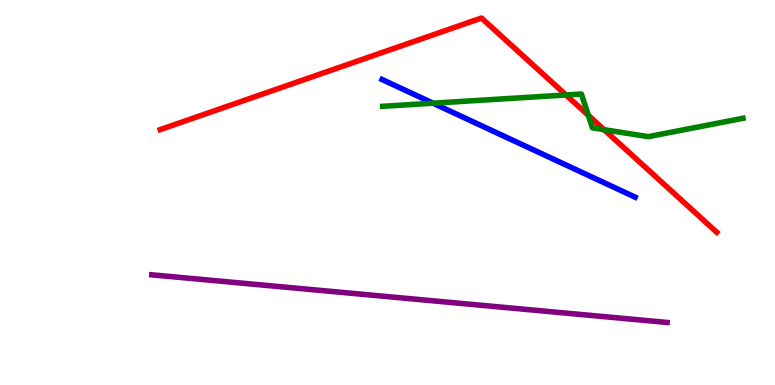[{'lines': ['blue', 'red'], 'intersections': []}, {'lines': ['green', 'red'], 'intersections': [{'x': 7.3, 'y': 7.53}, {'x': 7.59, 'y': 7.0}, {'x': 7.79, 'y': 6.63}]}, {'lines': ['purple', 'red'], 'intersections': []}, {'lines': ['blue', 'green'], 'intersections': [{'x': 5.59, 'y': 7.32}]}, {'lines': ['blue', 'purple'], 'intersections': []}, {'lines': ['green', 'purple'], 'intersections': []}]